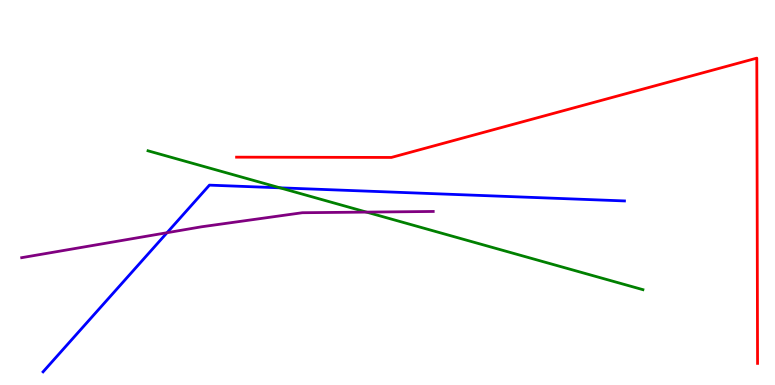[{'lines': ['blue', 'red'], 'intersections': []}, {'lines': ['green', 'red'], 'intersections': []}, {'lines': ['purple', 'red'], 'intersections': []}, {'lines': ['blue', 'green'], 'intersections': [{'x': 3.61, 'y': 5.12}]}, {'lines': ['blue', 'purple'], 'intersections': [{'x': 2.16, 'y': 3.96}]}, {'lines': ['green', 'purple'], 'intersections': [{'x': 4.73, 'y': 4.49}]}]